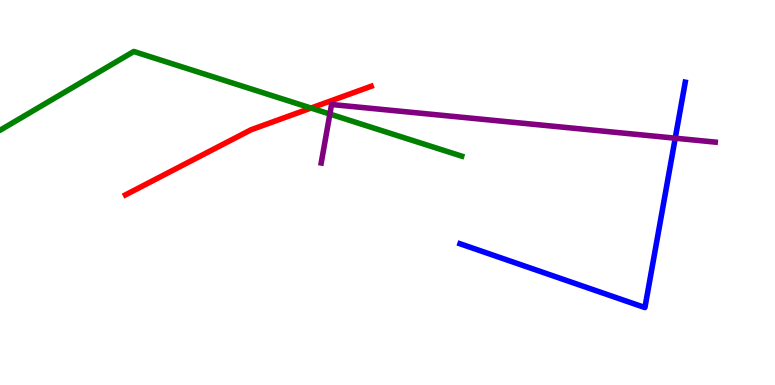[{'lines': ['blue', 'red'], 'intersections': []}, {'lines': ['green', 'red'], 'intersections': [{'x': 4.01, 'y': 7.19}]}, {'lines': ['purple', 'red'], 'intersections': []}, {'lines': ['blue', 'green'], 'intersections': []}, {'lines': ['blue', 'purple'], 'intersections': [{'x': 8.71, 'y': 6.41}]}, {'lines': ['green', 'purple'], 'intersections': [{'x': 4.26, 'y': 7.04}]}]